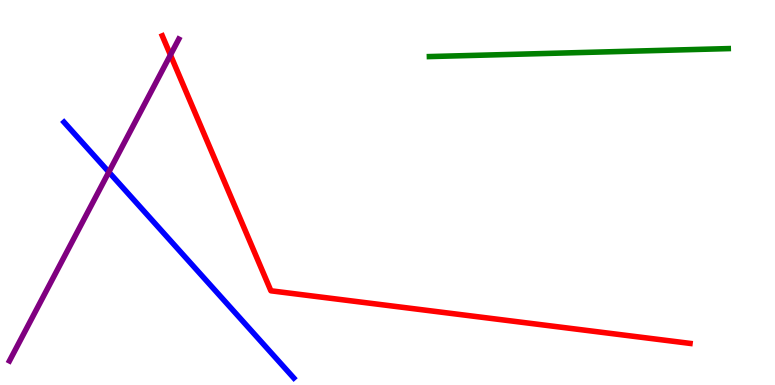[{'lines': ['blue', 'red'], 'intersections': []}, {'lines': ['green', 'red'], 'intersections': []}, {'lines': ['purple', 'red'], 'intersections': [{'x': 2.2, 'y': 8.57}]}, {'lines': ['blue', 'green'], 'intersections': []}, {'lines': ['blue', 'purple'], 'intersections': [{'x': 1.4, 'y': 5.53}]}, {'lines': ['green', 'purple'], 'intersections': []}]